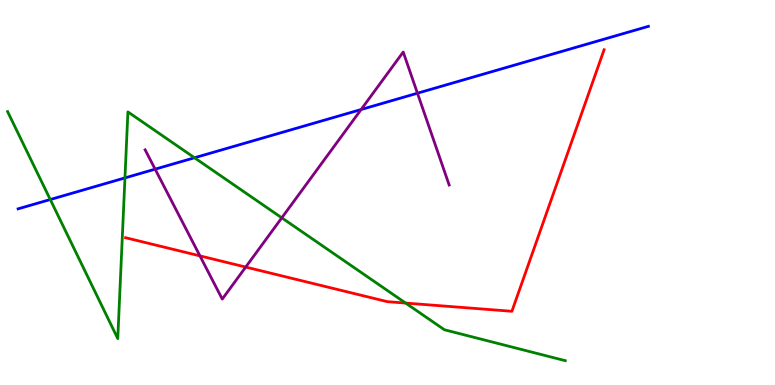[{'lines': ['blue', 'red'], 'intersections': []}, {'lines': ['green', 'red'], 'intersections': [{'x': 5.23, 'y': 2.13}]}, {'lines': ['purple', 'red'], 'intersections': [{'x': 2.58, 'y': 3.35}, {'x': 3.17, 'y': 3.06}]}, {'lines': ['blue', 'green'], 'intersections': [{'x': 0.649, 'y': 4.82}, {'x': 1.61, 'y': 5.38}, {'x': 2.51, 'y': 5.9}]}, {'lines': ['blue', 'purple'], 'intersections': [{'x': 2.0, 'y': 5.61}, {'x': 4.66, 'y': 7.16}, {'x': 5.39, 'y': 7.58}]}, {'lines': ['green', 'purple'], 'intersections': [{'x': 3.64, 'y': 4.34}]}]